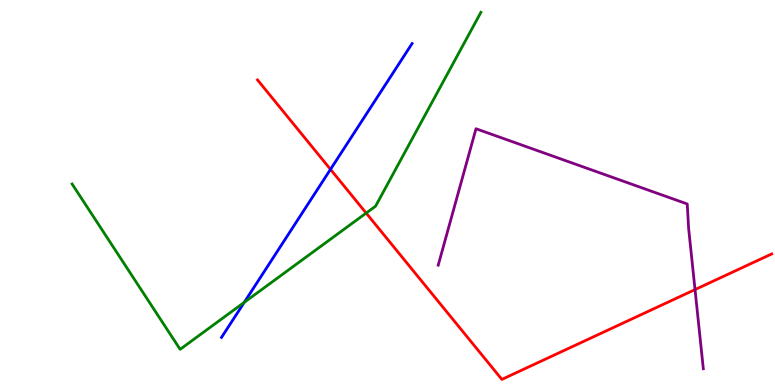[{'lines': ['blue', 'red'], 'intersections': [{'x': 4.26, 'y': 5.6}]}, {'lines': ['green', 'red'], 'intersections': [{'x': 4.72, 'y': 4.47}]}, {'lines': ['purple', 'red'], 'intersections': [{'x': 8.97, 'y': 2.48}]}, {'lines': ['blue', 'green'], 'intersections': [{'x': 3.15, 'y': 2.15}]}, {'lines': ['blue', 'purple'], 'intersections': []}, {'lines': ['green', 'purple'], 'intersections': []}]